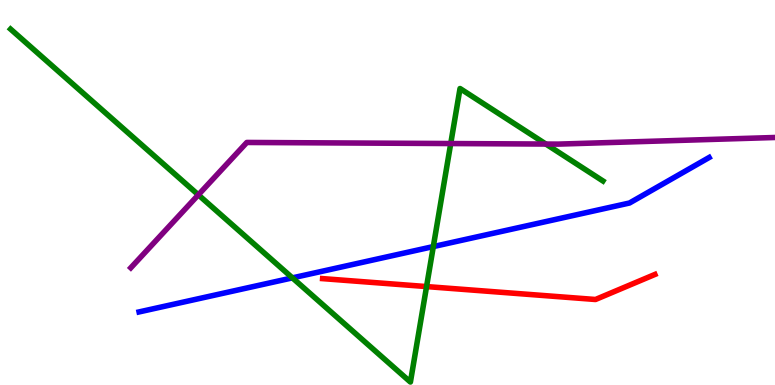[{'lines': ['blue', 'red'], 'intersections': []}, {'lines': ['green', 'red'], 'intersections': [{'x': 5.5, 'y': 2.56}]}, {'lines': ['purple', 'red'], 'intersections': []}, {'lines': ['blue', 'green'], 'intersections': [{'x': 3.77, 'y': 2.78}, {'x': 5.59, 'y': 3.6}]}, {'lines': ['blue', 'purple'], 'intersections': []}, {'lines': ['green', 'purple'], 'intersections': [{'x': 2.56, 'y': 4.94}, {'x': 5.82, 'y': 6.27}, {'x': 7.04, 'y': 6.26}]}]